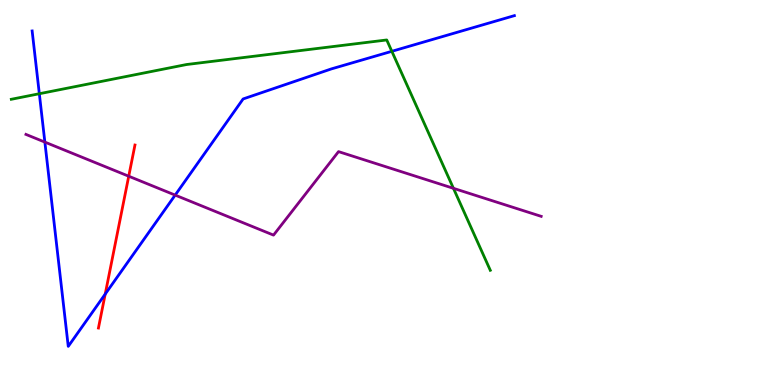[{'lines': ['blue', 'red'], 'intersections': [{'x': 1.36, 'y': 2.36}]}, {'lines': ['green', 'red'], 'intersections': []}, {'lines': ['purple', 'red'], 'intersections': [{'x': 1.66, 'y': 5.42}]}, {'lines': ['blue', 'green'], 'intersections': [{'x': 0.507, 'y': 7.57}, {'x': 5.06, 'y': 8.67}]}, {'lines': ['blue', 'purple'], 'intersections': [{'x': 0.579, 'y': 6.31}, {'x': 2.26, 'y': 4.93}]}, {'lines': ['green', 'purple'], 'intersections': [{'x': 5.85, 'y': 5.11}]}]